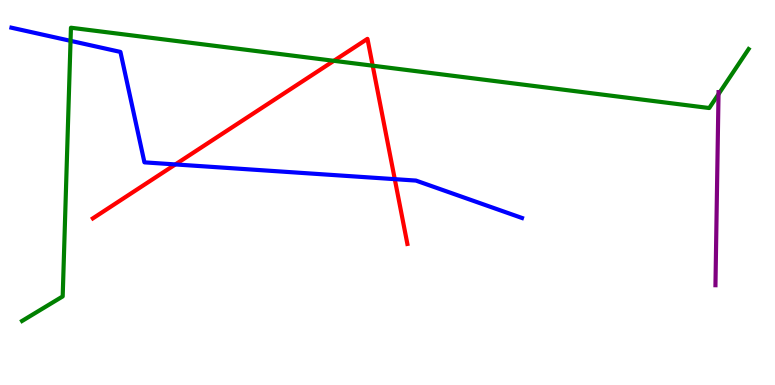[{'lines': ['blue', 'red'], 'intersections': [{'x': 2.26, 'y': 5.73}, {'x': 5.09, 'y': 5.35}]}, {'lines': ['green', 'red'], 'intersections': [{'x': 4.31, 'y': 8.42}, {'x': 4.81, 'y': 8.29}]}, {'lines': ['purple', 'red'], 'intersections': []}, {'lines': ['blue', 'green'], 'intersections': [{'x': 0.91, 'y': 8.94}]}, {'lines': ['blue', 'purple'], 'intersections': []}, {'lines': ['green', 'purple'], 'intersections': [{'x': 9.27, 'y': 7.55}]}]